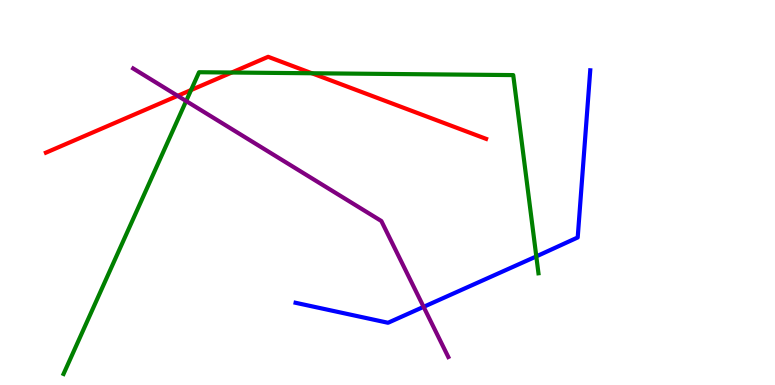[{'lines': ['blue', 'red'], 'intersections': []}, {'lines': ['green', 'red'], 'intersections': [{'x': 2.47, 'y': 7.66}, {'x': 2.99, 'y': 8.12}, {'x': 4.02, 'y': 8.1}]}, {'lines': ['purple', 'red'], 'intersections': [{'x': 2.29, 'y': 7.51}]}, {'lines': ['blue', 'green'], 'intersections': [{'x': 6.92, 'y': 3.34}]}, {'lines': ['blue', 'purple'], 'intersections': [{'x': 5.47, 'y': 2.03}]}, {'lines': ['green', 'purple'], 'intersections': [{'x': 2.4, 'y': 7.38}]}]